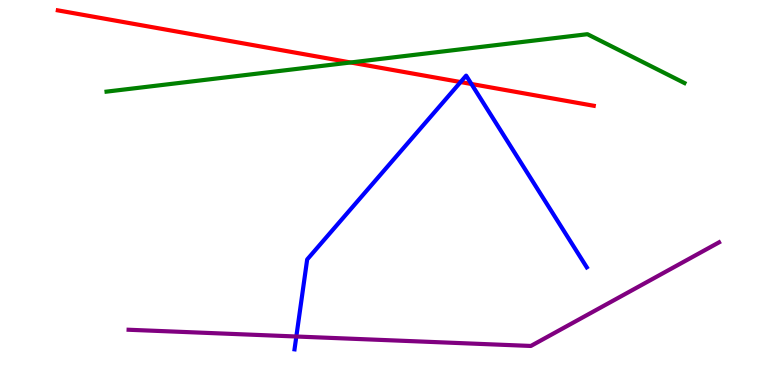[{'lines': ['blue', 'red'], 'intersections': [{'x': 5.94, 'y': 7.87}, {'x': 6.08, 'y': 7.82}]}, {'lines': ['green', 'red'], 'intersections': [{'x': 4.52, 'y': 8.38}]}, {'lines': ['purple', 'red'], 'intersections': []}, {'lines': ['blue', 'green'], 'intersections': []}, {'lines': ['blue', 'purple'], 'intersections': [{'x': 3.82, 'y': 1.26}]}, {'lines': ['green', 'purple'], 'intersections': []}]